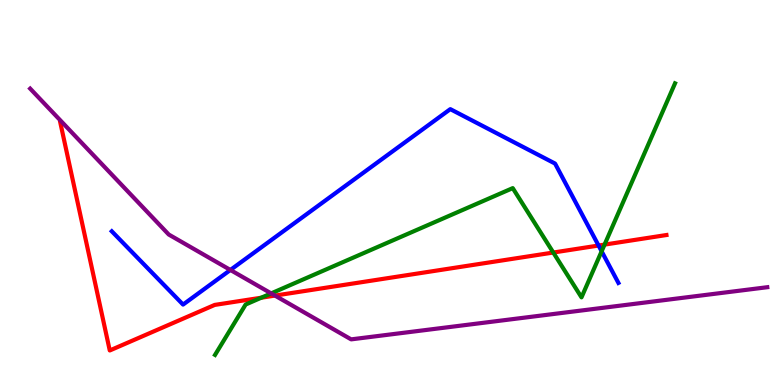[{'lines': ['blue', 'red'], 'intersections': [{'x': 7.72, 'y': 3.62}]}, {'lines': ['green', 'red'], 'intersections': [{'x': 3.37, 'y': 2.27}, {'x': 7.14, 'y': 3.44}, {'x': 7.8, 'y': 3.65}]}, {'lines': ['purple', 'red'], 'intersections': [{'x': 3.55, 'y': 2.32}]}, {'lines': ['blue', 'green'], 'intersections': [{'x': 7.76, 'y': 3.47}]}, {'lines': ['blue', 'purple'], 'intersections': [{'x': 2.97, 'y': 2.99}]}, {'lines': ['green', 'purple'], 'intersections': [{'x': 3.5, 'y': 2.38}]}]